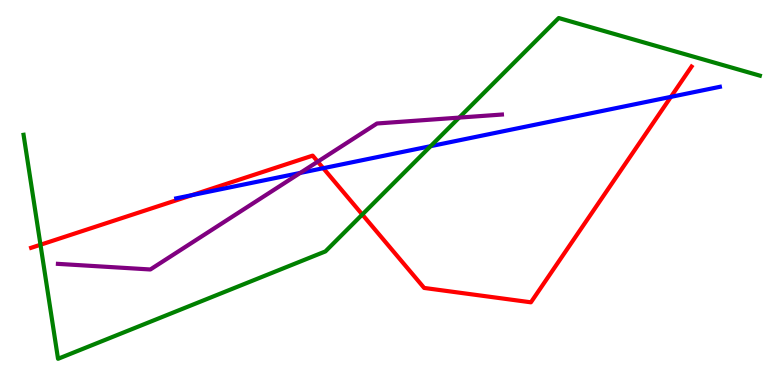[{'lines': ['blue', 'red'], 'intersections': [{'x': 2.48, 'y': 4.93}, {'x': 4.17, 'y': 5.63}, {'x': 8.66, 'y': 7.48}]}, {'lines': ['green', 'red'], 'intersections': [{'x': 0.522, 'y': 3.64}, {'x': 4.67, 'y': 4.43}]}, {'lines': ['purple', 'red'], 'intersections': [{'x': 4.1, 'y': 5.8}]}, {'lines': ['blue', 'green'], 'intersections': [{'x': 5.56, 'y': 6.2}]}, {'lines': ['blue', 'purple'], 'intersections': [{'x': 3.87, 'y': 5.51}]}, {'lines': ['green', 'purple'], 'intersections': [{'x': 5.92, 'y': 6.95}]}]